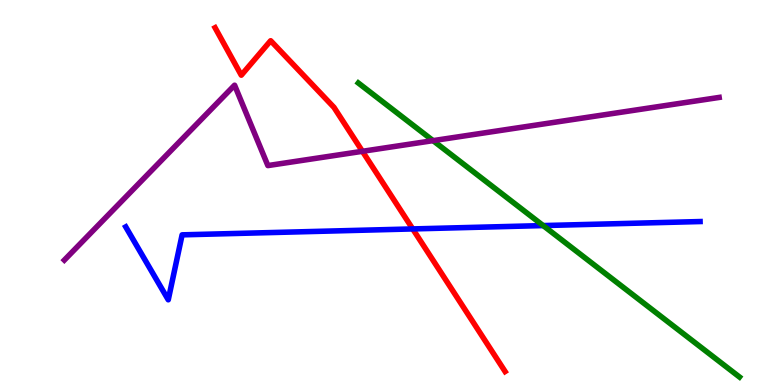[{'lines': ['blue', 'red'], 'intersections': [{'x': 5.33, 'y': 4.05}]}, {'lines': ['green', 'red'], 'intersections': []}, {'lines': ['purple', 'red'], 'intersections': [{'x': 4.68, 'y': 6.07}]}, {'lines': ['blue', 'green'], 'intersections': [{'x': 7.01, 'y': 4.14}]}, {'lines': ['blue', 'purple'], 'intersections': []}, {'lines': ['green', 'purple'], 'intersections': [{'x': 5.59, 'y': 6.35}]}]